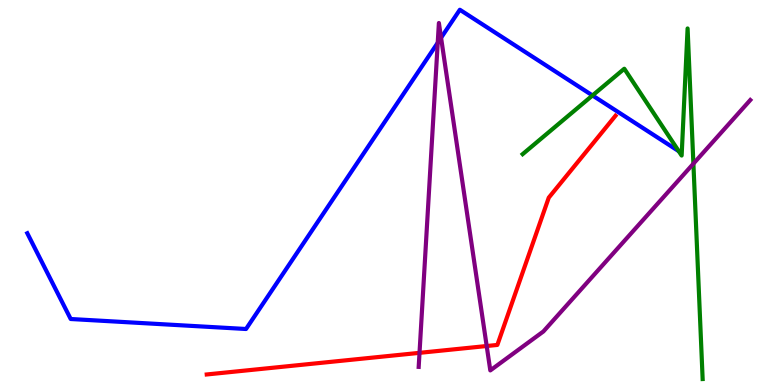[{'lines': ['blue', 'red'], 'intersections': []}, {'lines': ['green', 'red'], 'intersections': []}, {'lines': ['purple', 'red'], 'intersections': [{'x': 5.41, 'y': 0.835}, {'x': 6.28, 'y': 1.01}]}, {'lines': ['blue', 'green'], 'intersections': [{'x': 7.65, 'y': 7.52}]}, {'lines': ['blue', 'purple'], 'intersections': [{'x': 5.65, 'y': 8.89}, {'x': 5.69, 'y': 9.02}]}, {'lines': ['green', 'purple'], 'intersections': [{'x': 8.95, 'y': 5.75}]}]